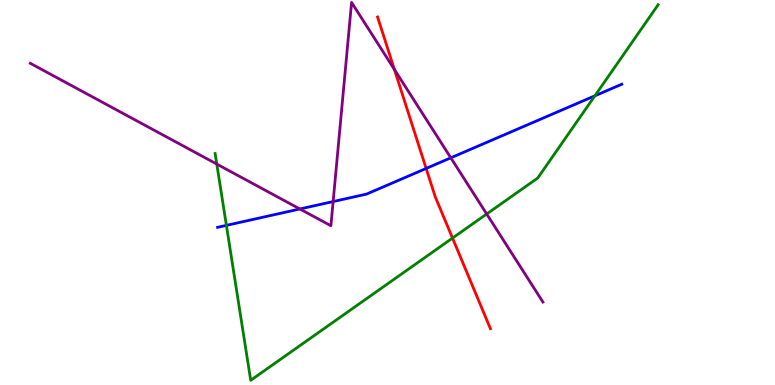[{'lines': ['blue', 'red'], 'intersections': [{'x': 5.5, 'y': 5.62}]}, {'lines': ['green', 'red'], 'intersections': [{'x': 5.84, 'y': 3.82}]}, {'lines': ['purple', 'red'], 'intersections': [{'x': 5.09, 'y': 8.2}]}, {'lines': ['blue', 'green'], 'intersections': [{'x': 2.92, 'y': 4.15}, {'x': 7.68, 'y': 7.51}]}, {'lines': ['blue', 'purple'], 'intersections': [{'x': 3.87, 'y': 4.57}, {'x': 4.3, 'y': 4.76}, {'x': 5.82, 'y': 5.9}]}, {'lines': ['green', 'purple'], 'intersections': [{'x': 2.8, 'y': 5.74}, {'x': 6.28, 'y': 4.44}]}]